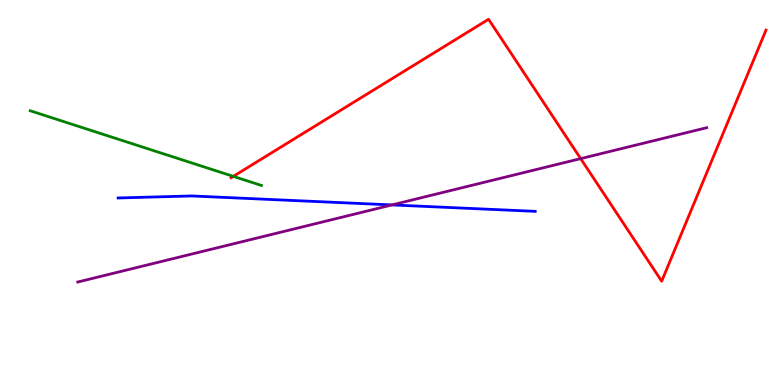[{'lines': ['blue', 'red'], 'intersections': []}, {'lines': ['green', 'red'], 'intersections': [{'x': 3.01, 'y': 5.42}]}, {'lines': ['purple', 'red'], 'intersections': [{'x': 7.49, 'y': 5.88}]}, {'lines': ['blue', 'green'], 'intersections': []}, {'lines': ['blue', 'purple'], 'intersections': [{'x': 5.06, 'y': 4.68}]}, {'lines': ['green', 'purple'], 'intersections': []}]